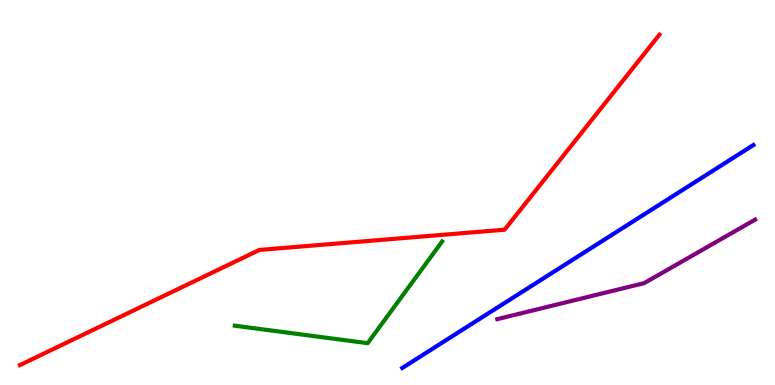[{'lines': ['blue', 'red'], 'intersections': []}, {'lines': ['green', 'red'], 'intersections': []}, {'lines': ['purple', 'red'], 'intersections': []}, {'lines': ['blue', 'green'], 'intersections': []}, {'lines': ['blue', 'purple'], 'intersections': []}, {'lines': ['green', 'purple'], 'intersections': []}]